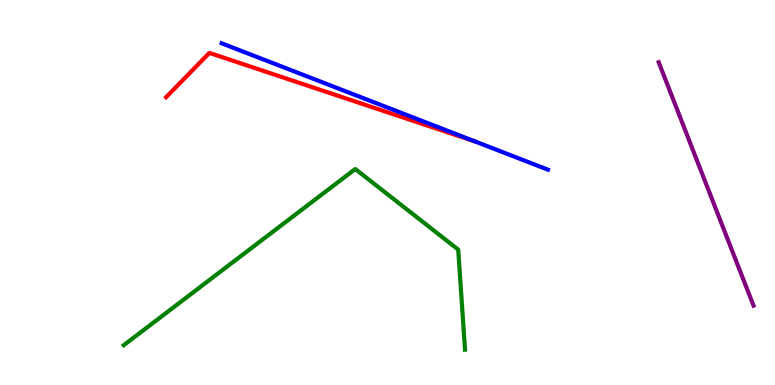[{'lines': ['blue', 'red'], 'intersections': []}, {'lines': ['green', 'red'], 'intersections': []}, {'lines': ['purple', 'red'], 'intersections': []}, {'lines': ['blue', 'green'], 'intersections': []}, {'lines': ['blue', 'purple'], 'intersections': []}, {'lines': ['green', 'purple'], 'intersections': []}]